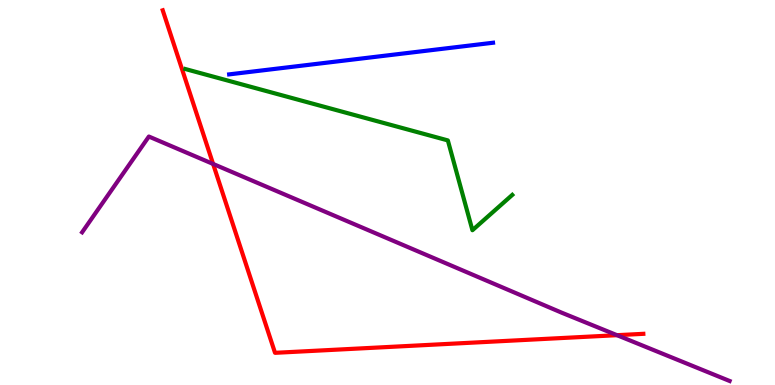[{'lines': ['blue', 'red'], 'intersections': []}, {'lines': ['green', 'red'], 'intersections': []}, {'lines': ['purple', 'red'], 'intersections': [{'x': 2.75, 'y': 5.74}, {'x': 7.96, 'y': 1.29}]}, {'lines': ['blue', 'green'], 'intersections': []}, {'lines': ['blue', 'purple'], 'intersections': []}, {'lines': ['green', 'purple'], 'intersections': []}]